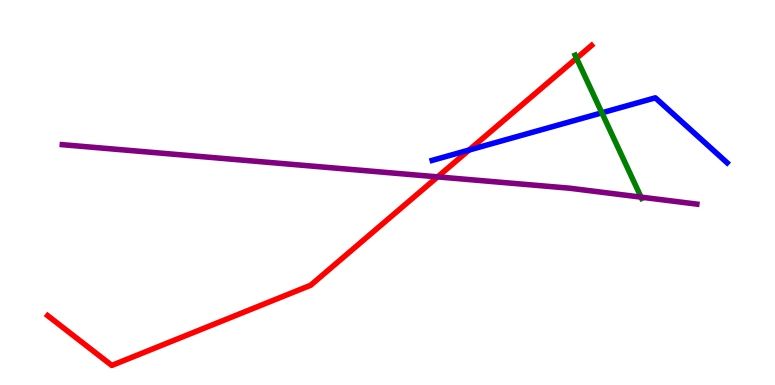[{'lines': ['blue', 'red'], 'intersections': [{'x': 6.05, 'y': 6.1}]}, {'lines': ['green', 'red'], 'intersections': [{'x': 7.44, 'y': 8.49}]}, {'lines': ['purple', 'red'], 'intersections': [{'x': 5.65, 'y': 5.41}]}, {'lines': ['blue', 'green'], 'intersections': [{'x': 7.77, 'y': 7.07}]}, {'lines': ['blue', 'purple'], 'intersections': []}, {'lines': ['green', 'purple'], 'intersections': [{'x': 8.27, 'y': 4.88}]}]